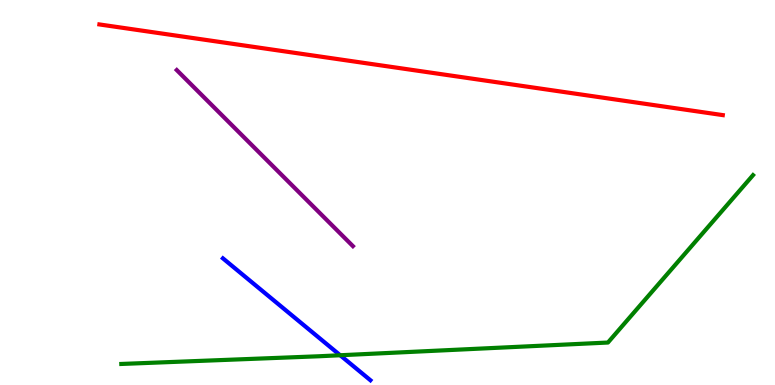[{'lines': ['blue', 'red'], 'intersections': []}, {'lines': ['green', 'red'], 'intersections': []}, {'lines': ['purple', 'red'], 'intersections': []}, {'lines': ['blue', 'green'], 'intersections': [{'x': 4.39, 'y': 0.773}]}, {'lines': ['blue', 'purple'], 'intersections': []}, {'lines': ['green', 'purple'], 'intersections': []}]